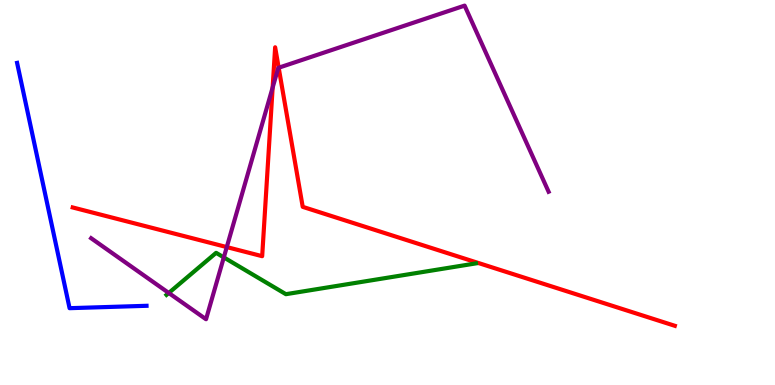[{'lines': ['blue', 'red'], 'intersections': []}, {'lines': ['green', 'red'], 'intersections': []}, {'lines': ['purple', 'red'], 'intersections': [{'x': 2.93, 'y': 3.58}, {'x': 3.52, 'y': 7.73}, {'x': 3.6, 'y': 8.24}]}, {'lines': ['blue', 'green'], 'intersections': []}, {'lines': ['blue', 'purple'], 'intersections': []}, {'lines': ['green', 'purple'], 'intersections': [{'x': 2.18, 'y': 2.39}, {'x': 2.89, 'y': 3.31}]}]